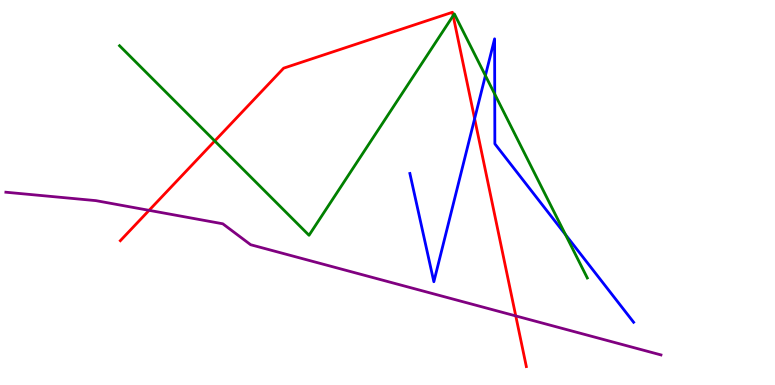[{'lines': ['blue', 'red'], 'intersections': [{'x': 6.12, 'y': 6.92}]}, {'lines': ['green', 'red'], 'intersections': [{'x': 2.77, 'y': 6.34}, {'x': 5.85, 'y': 9.59}]}, {'lines': ['purple', 'red'], 'intersections': [{'x': 1.92, 'y': 4.54}, {'x': 6.66, 'y': 1.79}]}, {'lines': ['blue', 'green'], 'intersections': [{'x': 6.26, 'y': 8.04}, {'x': 6.38, 'y': 7.56}, {'x': 7.3, 'y': 3.9}]}, {'lines': ['blue', 'purple'], 'intersections': []}, {'lines': ['green', 'purple'], 'intersections': []}]